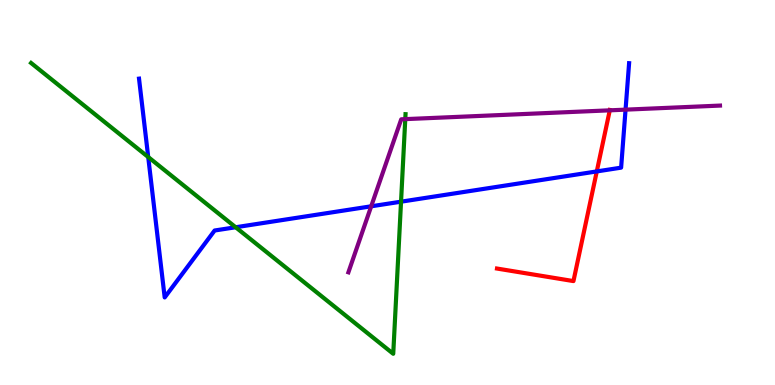[{'lines': ['blue', 'red'], 'intersections': [{'x': 7.7, 'y': 5.55}]}, {'lines': ['green', 'red'], 'intersections': []}, {'lines': ['purple', 'red'], 'intersections': [{'x': 7.87, 'y': 7.13}]}, {'lines': ['blue', 'green'], 'intersections': [{'x': 1.91, 'y': 5.92}, {'x': 3.04, 'y': 4.1}, {'x': 5.17, 'y': 4.76}]}, {'lines': ['blue', 'purple'], 'intersections': [{'x': 4.79, 'y': 4.64}, {'x': 8.07, 'y': 7.15}]}, {'lines': ['green', 'purple'], 'intersections': [{'x': 5.23, 'y': 6.91}]}]